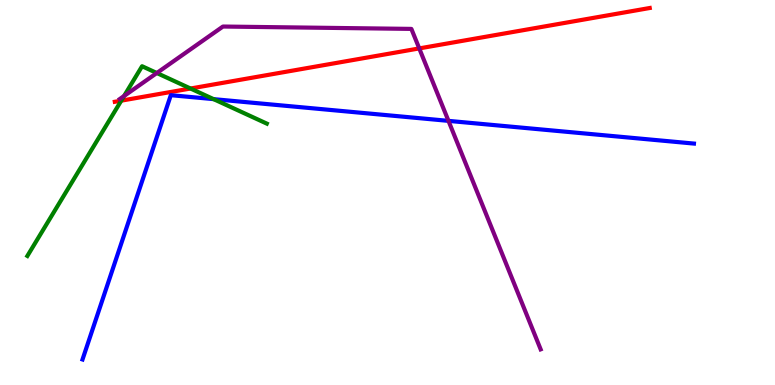[{'lines': ['blue', 'red'], 'intersections': []}, {'lines': ['green', 'red'], 'intersections': [{'x': 1.56, 'y': 7.39}, {'x': 2.46, 'y': 7.7}]}, {'lines': ['purple', 'red'], 'intersections': [{'x': 5.41, 'y': 8.74}]}, {'lines': ['blue', 'green'], 'intersections': [{'x': 2.76, 'y': 7.43}]}, {'lines': ['blue', 'purple'], 'intersections': [{'x': 5.79, 'y': 6.86}]}, {'lines': ['green', 'purple'], 'intersections': [{'x': 1.6, 'y': 7.51}, {'x': 2.02, 'y': 8.1}]}]